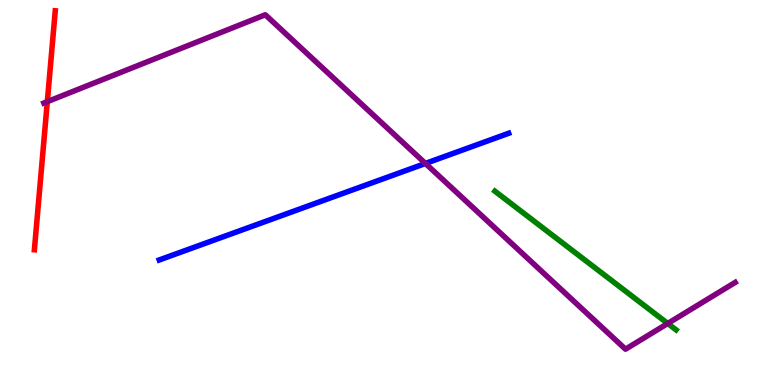[{'lines': ['blue', 'red'], 'intersections': []}, {'lines': ['green', 'red'], 'intersections': []}, {'lines': ['purple', 'red'], 'intersections': [{'x': 0.611, 'y': 7.36}]}, {'lines': ['blue', 'green'], 'intersections': []}, {'lines': ['blue', 'purple'], 'intersections': [{'x': 5.49, 'y': 5.75}]}, {'lines': ['green', 'purple'], 'intersections': [{'x': 8.62, 'y': 1.6}]}]